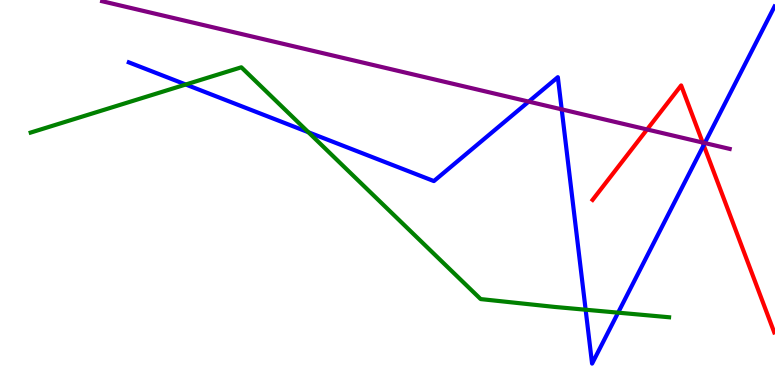[{'lines': ['blue', 'red'], 'intersections': [{'x': 9.08, 'y': 6.23}]}, {'lines': ['green', 'red'], 'intersections': []}, {'lines': ['purple', 'red'], 'intersections': [{'x': 8.35, 'y': 6.64}, {'x': 9.07, 'y': 6.3}]}, {'lines': ['blue', 'green'], 'intersections': [{'x': 2.4, 'y': 7.8}, {'x': 3.98, 'y': 6.57}, {'x': 7.56, 'y': 1.96}, {'x': 7.98, 'y': 1.88}]}, {'lines': ['blue', 'purple'], 'intersections': [{'x': 6.82, 'y': 7.36}, {'x': 7.25, 'y': 7.16}, {'x': 9.09, 'y': 6.28}]}, {'lines': ['green', 'purple'], 'intersections': []}]